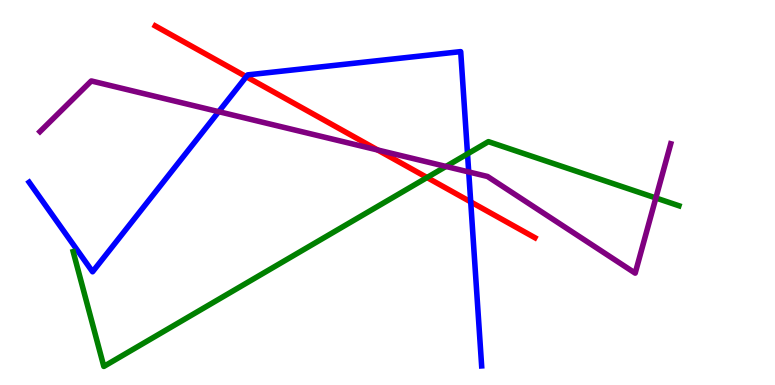[{'lines': ['blue', 'red'], 'intersections': [{'x': 3.18, 'y': 8.01}, {'x': 6.07, 'y': 4.76}]}, {'lines': ['green', 'red'], 'intersections': [{'x': 5.51, 'y': 5.39}]}, {'lines': ['purple', 'red'], 'intersections': [{'x': 4.87, 'y': 6.1}]}, {'lines': ['blue', 'green'], 'intersections': [{'x': 6.03, 'y': 6.0}]}, {'lines': ['blue', 'purple'], 'intersections': [{'x': 2.82, 'y': 7.1}, {'x': 6.05, 'y': 5.53}]}, {'lines': ['green', 'purple'], 'intersections': [{'x': 5.75, 'y': 5.68}, {'x': 8.46, 'y': 4.86}]}]